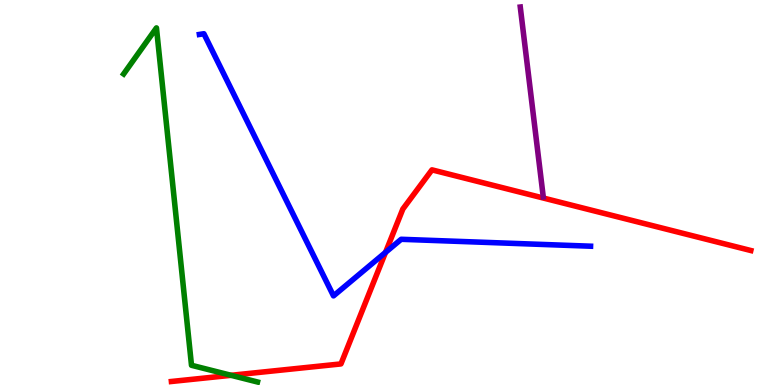[{'lines': ['blue', 'red'], 'intersections': [{'x': 4.97, 'y': 3.44}]}, {'lines': ['green', 'red'], 'intersections': [{'x': 2.98, 'y': 0.252}]}, {'lines': ['purple', 'red'], 'intersections': []}, {'lines': ['blue', 'green'], 'intersections': []}, {'lines': ['blue', 'purple'], 'intersections': []}, {'lines': ['green', 'purple'], 'intersections': []}]